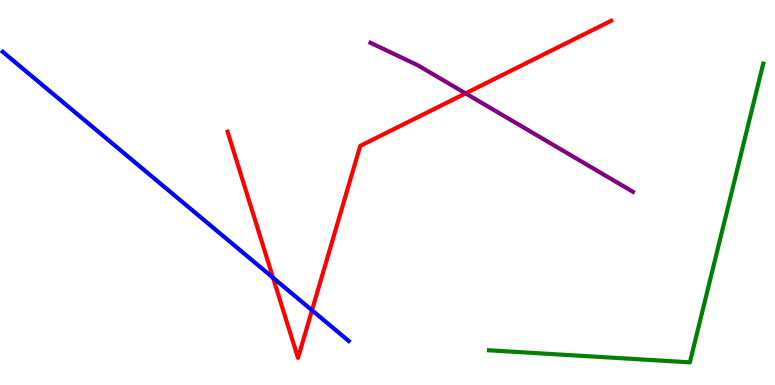[{'lines': ['blue', 'red'], 'intersections': [{'x': 3.52, 'y': 2.79}, {'x': 4.03, 'y': 1.94}]}, {'lines': ['green', 'red'], 'intersections': []}, {'lines': ['purple', 'red'], 'intersections': [{'x': 6.01, 'y': 7.57}]}, {'lines': ['blue', 'green'], 'intersections': []}, {'lines': ['blue', 'purple'], 'intersections': []}, {'lines': ['green', 'purple'], 'intersections': []}]